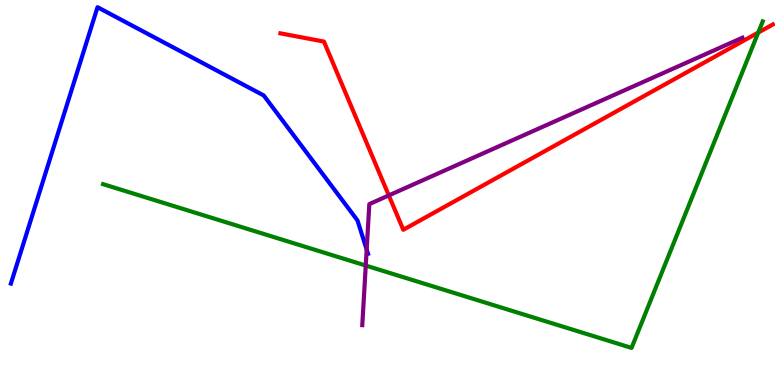[{'lines': ['blue', 'red'], 'intersections': []}, {'lines': ['green', 'red'], 'intersections': [{'x': 9.78, 'y': 9.15}]}, {'lines': ['purple', 'red'], 'intersections': [{'x': 5.02, 'y': 4.92}]}, {'lines': ['blue', 'green'], 'intersections': []}, {'lines': ['blue', 'purple'], 'intersections': [{'x': 4.73, 'y': 3.52}]}, {'lines': ['green', 'purple'], 'intersections': [{'x': 4.72, 'y': 3.1}]}]